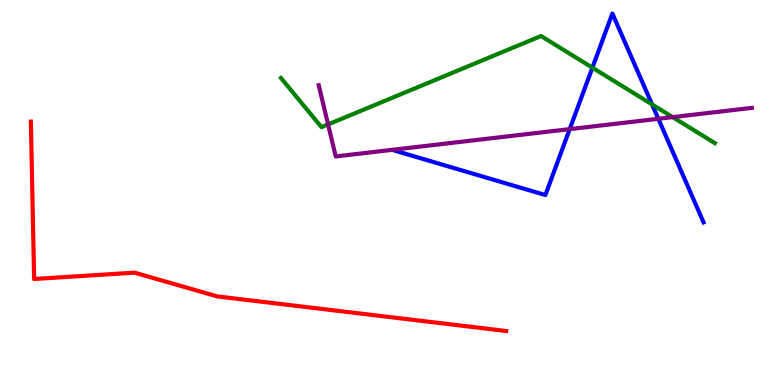[{'lines': ['blue', 'red'], 'intersections': []}, {'lines': ['green', 'red'], 'intersections': []}, {'lines': ['purple', 'red'], 'intersections': []}, {'lines': ['blue', 'green'], 'intersections': [{'x': 7.64, 'y': 8.24}, {'x': 8.41, 'y': 7.29}]}, {'lines': ['blue', 'purple'], 'intersections': [{'x': 7.35, 'y': 6.65}, {'x': 8.49, 'y': 6.91}]}, {'lines': ['green', 'purple'], 'intersections': [{'x': 4.23, 'y': 6.77}, {'x': 8.68, 'y': 6.96}]}]